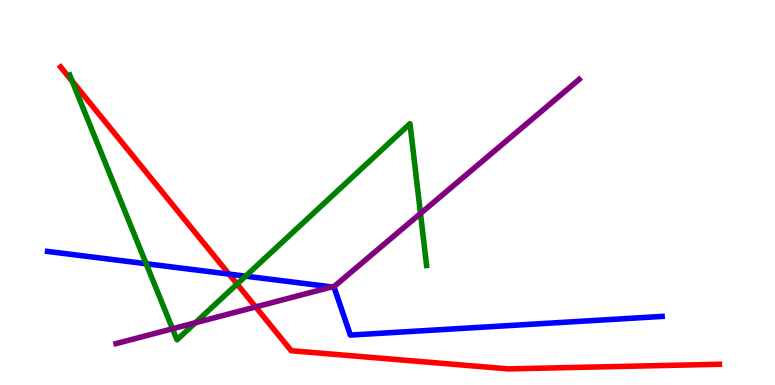[{'lines': ['blue', 'red'], 'intersections': [{'x': 2.95, 'y': 2.88}]}, {'lines': ['green', 'red'], 'intersections': [{'x': 0.932, 'y': 7.89}, {'x': 3.06, 'y': 2.62}]}, {'lines': ['purple', 'red'], 'intersections': [{'x': 3.3, 'y': 2.03}]}, {'lines': ['blue', 'green'], 'intersections': [{'x': 1.89, 'y': 3.15}, {'x': 3.17, 'y': 2.83}]}, {'lines': ['blue', 'purple'], 'intersections': [{'x': 4.28, 'y': 2.55}]}, {'lines': ['green', 'purple'], 'intersections': [{'x': 2.23, 'y': 1.46}, {'x': 2.52, 'y': 1.62}, {'x': 5.43, 'y': 4.45}]}]